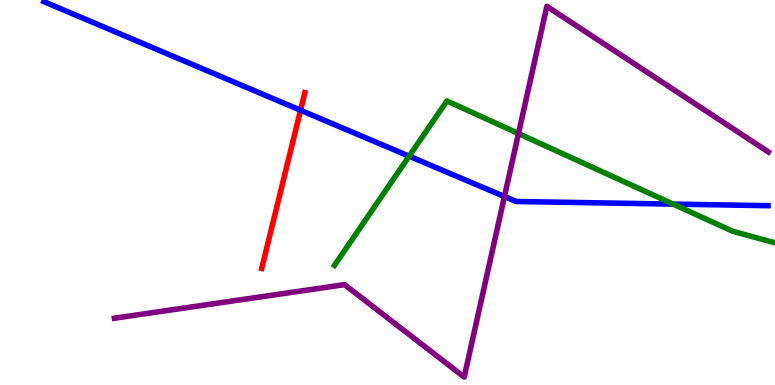[{'lines': ['blue', 'red'], 'intersections': [{'x': 3.88, 'y': 7.14}]}, {'lines': ['green', 'red'], 'intersections': []}, {'lines': ['purple', 'red'], 'intersections': []}, {'lines': ['blue', 'green'], 'intersections': [{'x': 5.28, 'y': 5.94}, {'x': 8.69, 'y': 4.7}]}, {'lines': ['blue', 'purple'], 'intersections': [{'x': 6.51, 'y': 4.9}]}, {'lines': ['green', 'purple'], 'intersections': [{'x': 6.69, 'y': 6.53}]}]